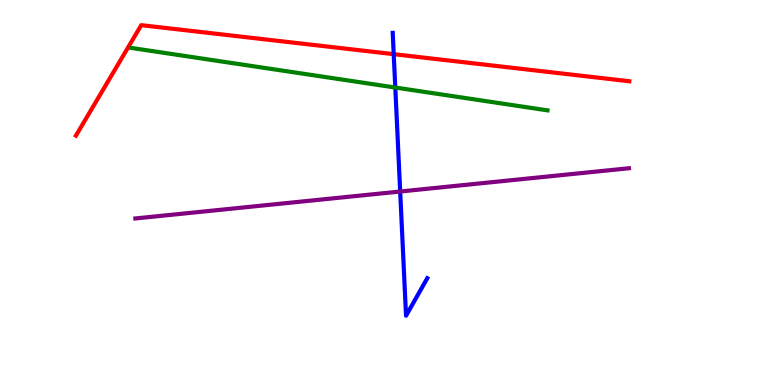[{'lines': ['blue', 'red'], 'intersections': [{'x': 5.08, 'y': 8.59}]}, {'lines': ['green', 'red'], 'intersections': []}, {'lines': ['purple', 'red'], 'intersections': []}, {'lines': ['blue', 'green'], 'intersections': [{'x': 5.1, 'y': 7.73}]}, {'lines': ['blue', 'purple'], 'intersections': [{'x': 5.16, 'y': 5.03}]}, {'lines': ['green', 'purple'], 'intersections': []}]